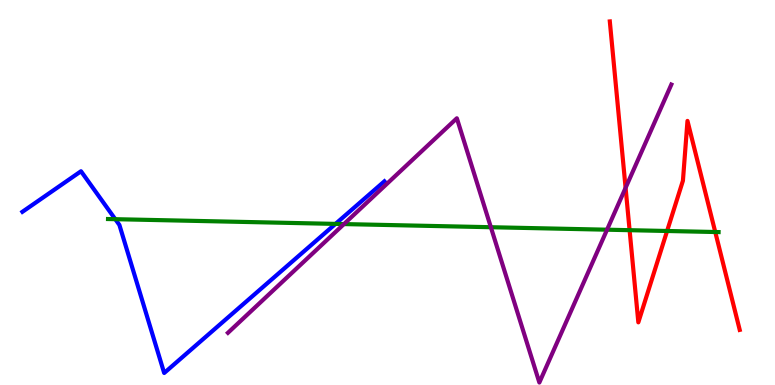[{'lines': ['blue', 'red'], 'intersections': []}, {'lines': ['green', 'red'], 'intersections': [{'x': 8.12, 'y': 4.02}, {'x': 8.61, 'y': 4.0}, {'x': 9.23, 'y': 3.97}]}, {'lines': ['purple', 'red'], 'intersections': [{'x': 8.07, 'y': 5.12}]}, {'lines': ['blue', 'green'], 'intersections': [{'x': 1.49, 'y': 4.31}, {'x': 4.33, 'y': 4.18}]}, {'lines': ['blue', 'purple'], 'intersections': []}, {'lines': ['green', 'purple'], 'intersections': [{'x': 4.44, 'y': 4.18}, {'x': 6.33, 'y': 4.1}, {'x': 7.83, 'y': 4.03}]}]